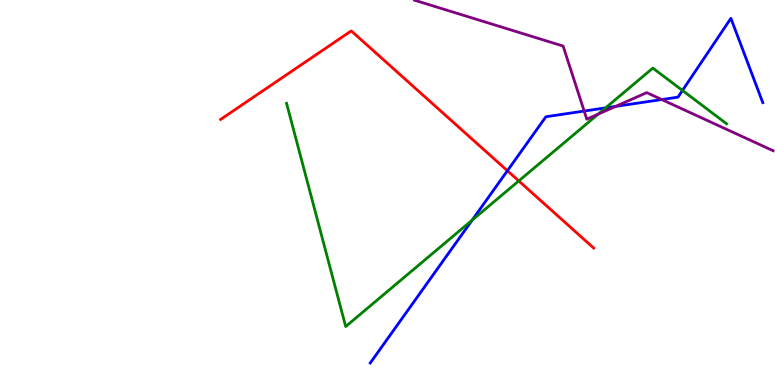[{'lines': ['blue', 'red'], 'intersections': [{'x': 6.55, 'y': 5.57}]}, {'lines': ['green', 'red'], 'intersections': [{'x': 6.69, 'y': 5.3}]}, {'lines': ['purple', 'red'], 'intersections': []}, {'lines': ['blue', 'green'], 'intersections': [{'x': 6.09, 'y': 4.28}, {'x': 7.81, 'y': 7.2}, {'x': 8.81, 'y': 7.65}]}, {'lines': ['blue', 'purple'], 'intersections': [{'x': 7.54, 'y': 7.12}, {'x': 7.94, 'y': 7.24}, {'x': 8.54, 'y': 7.41}]}, {'lines': ['green', 'purple'], 'intersections': [{'x': 7.72, 'y': 7.03}]}]